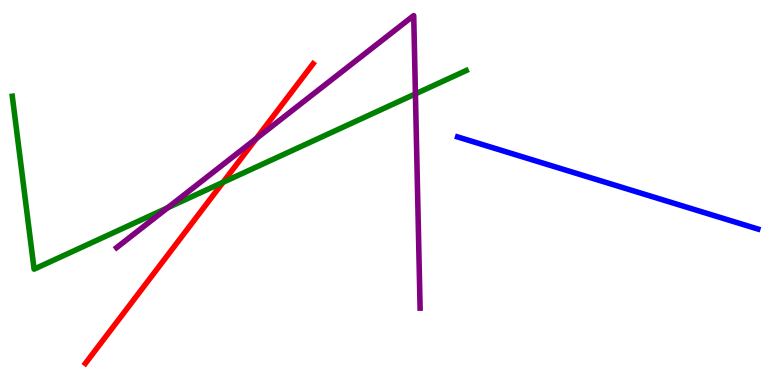[{'lines': ['blue', 'red'], 'intersections': []}, {'lines': ['green', 'red'], 'intersections': [{'x': 2.88, 'y': 5.26}]}, {'lines': ['purple', 'red'], 'intersections': [{'x': 3.31, 'y': 6.4}]}, {'lines': ['blue', 'green'], 'intersections': []}, {'lines': ['blue', 'purple'], 'intersections': []}, {'lines': ['green', 'purple'], 'intersections': [{'x': 2.16, 'y': 4.6}, {'x': 5.36, 'y': 7.56}]}]